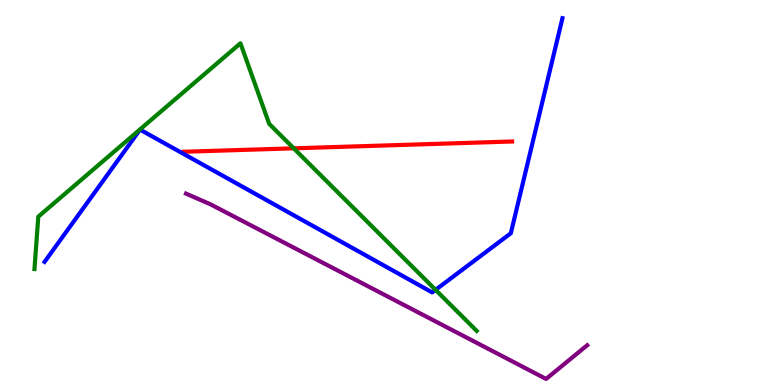[{'lines': ['blue', 'red'], 'intersections': []}, {'lines': ['green', 'red'], 'intersections': [{'x': 3.79, 'y': 6.15}]}, {'lines': ['purple', 'red'], 'intersections': []}, {'lines': ['blue', 'green'], 'intersections': [{'x': 5.62, 'y': 2.47}]}, {'lines': ['blue', 'purple'], 'intersections': []}, {'lines': ['green', 'purple'], 'intersections': []}]